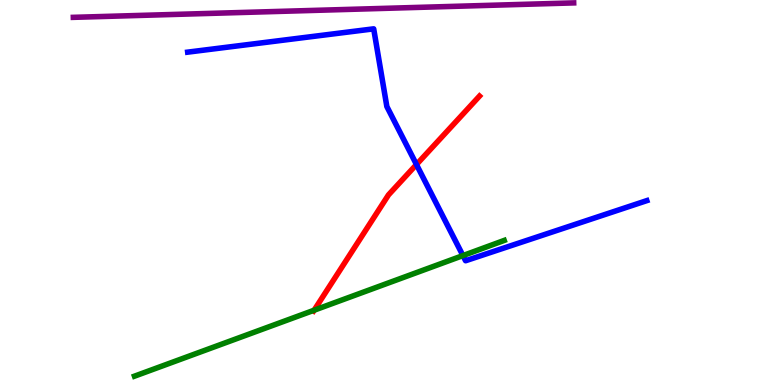[{'lines': ['blue', 'red'], 'intersections': [{'x': 5.37, 'y': 5.73}]}, {'lines': ['green', 'red'], 'intersections': [{'x': 4.05, 'y': 1.94}]}, {'lines': ['purple', 'red'], 'intersections': []}, {'lines': ['blue', 'green'], 'intersections': [{'x': 5.97, 'y': 3.36}]}, {'lines': ['blue', 'purple'], 'intersections': []}, {'lines': ['green', 'purple'], 'intersections': []}]